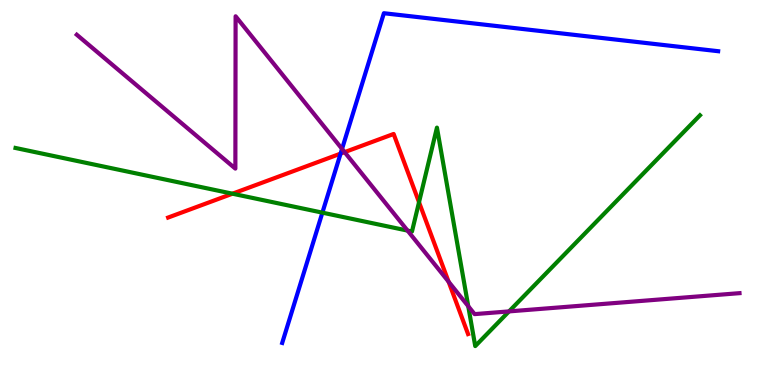[{'lines': ['blue', 'red'], 'intersections': [{'x': 4.39, 'y': 6.01}]}, {'lines': ['green', 'red'], 'intersections': [{'x': 3.0, 'y': 4.97}, {'x': 5.41, 'y': 4.75}]}, {'lines': ['purple', 'red'], 'intersections': [{'x': 4.45, 'y': 6.05}, {'x': 5.79, 'y': 2.68}]}, {'lines': ['blue', 'green'], 'intersections': [{'x': 4.16, 'y': 4.48}]}, {'lines': ['blue', 'purple'], 'intersections': [{'x': 4.41, 'y': 6.13}]}, {'lines': ['green', 'purple'], 'intersections': [{'x': 5.26, 'y': 4.01}, {'x': 6.04, 'y': 2.05}, {'x': 6.57, 'y': 1.91}]}]